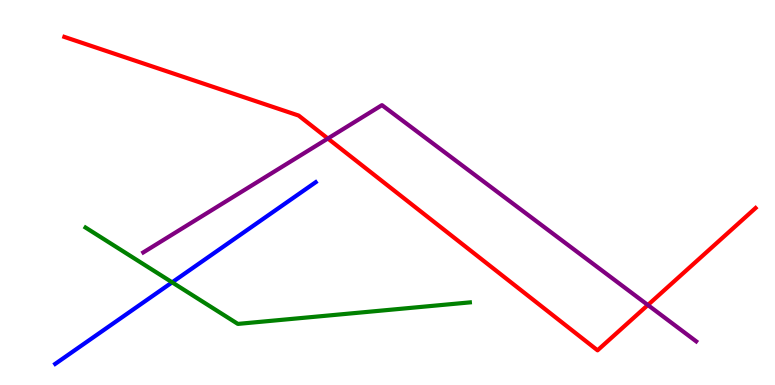[{'lines': ['blue', 'red'], 'intersections': []}, {'lines': ['green', 'red'], 'intersections': []}, {'lines': ['purple', 'red'], 'intersections': [{'x': 4.23, 'y': 6.4}, {'x': 8.36, 'y': 2.08}]}, {'lines': ['blue', 'green'], 'intersections': [{'x': 2.22, 'y': 2.67}]}, {'lines': ['blue', 'purple'], 'intersections': []}, {'lines': ['green', 'purple'], 'intersections': []}]